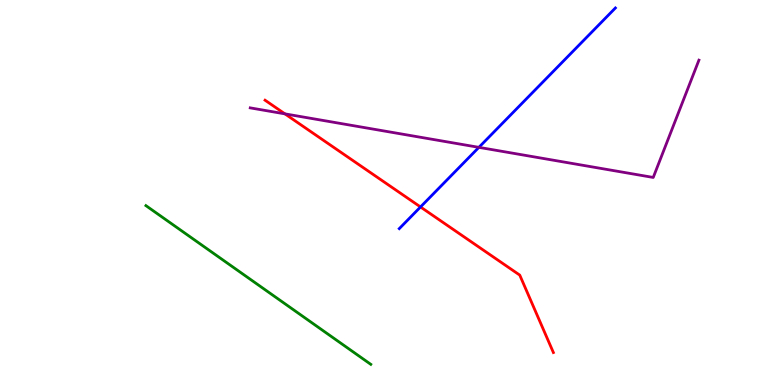[{'lines': ['blue', 'red'], 'intersections': [{'x': 5.43, 'y': 4.62}]}, {'lines': ['green', 'red'], 'intersections': []}, {'lines': ['purple', 'red'], 'intersections': [{'x': 3.68, 'y': 7.04}]}, {'lines': ['blue', 'green'], 'intersections': []}, {'lines': ['blue', 'purple'], 'intersections': [{'x': 6.18, 'y': 6.17}]}, {'lines': ['green', 'purple'], 'intersections': []}]